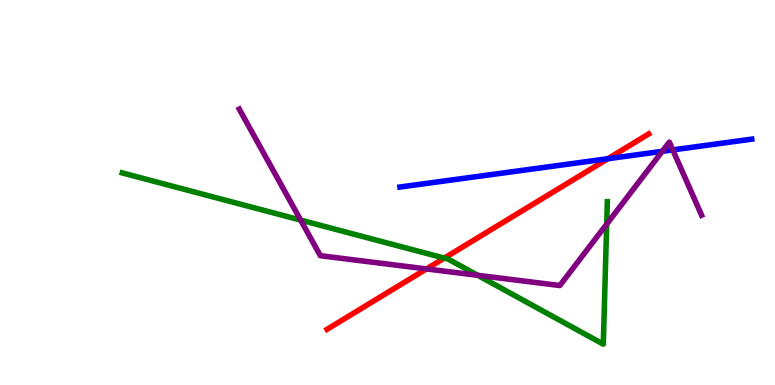[{'lines': ['blue', 'red'], 'intersections': [{'x': 7.84, 'y': 5.88}]}, {'lines': ['green', 'red'], 'intersections': [{'x': 5.73, 'y': 3.3}]}, {'lines': ['purple', 'red'], 'intersections': [{'x': 5.5, 'y': 3.02}]}, {'lines': ['blue', 'green'], 'intersections': []}, {'lines': ['blue', 'purple'], 'intersections': [{'x': 8.55, 'y': 6.07}, {'x': 8.68, 'y': 6.11}]}, {'lines': ['green', 'purple'], 'intersections': [{'x': 3.88, 'y': 4.28}, {'x': 6.16, 'y': 2.85}, {'x': 7.83, 'y': 4.18}]}]